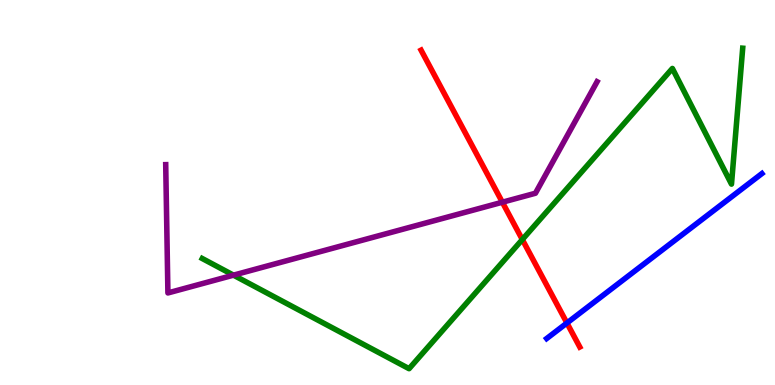[{'lines': ['blue', 'red'], 'intersections': [{'x': 7.32, 'y': 1.61}]}, {'lines': ['green', 'red'], 'intersections': [{'x': 6.74, 'y': 3.78}]}, {'lines': ['purple', 'red'], 'intersections': [{'x': 6.48, 'y': 4.75}]}, {'lines': ['blue', 'green'], 'intersections': []}, {'lines': ['blue', 'purple'], 'intersections': []}, {'lines': ['green', 'purple'], 'intersections': [{'x': 3.01, 'y': 2.85}]}]